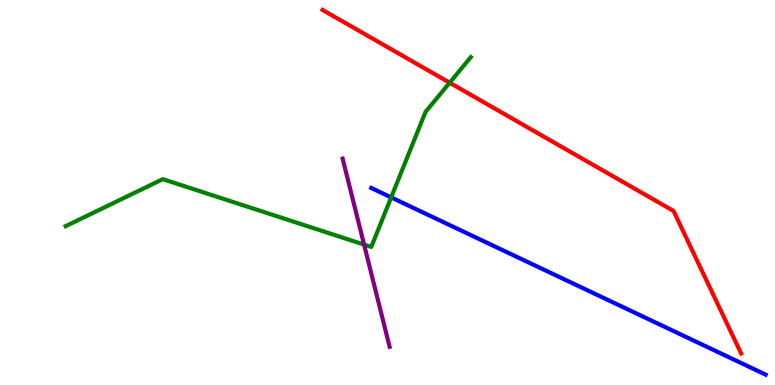[{'lines': ['blue', 'red'], 'intersections': []}, {'lines': ['green', 'red'], 'intersections': [{'x': 5.8, 'y': 7.85}]}, {'lines': ['purple', 'red'], 'intersections': []}, {'lines': ['blue', 'green'], 'intersections': [{'x': 5.05, 'y': 4.87}]}, {'lines': ['blue', 'purple'], 'intersections': []}, {'lines': ['green', 'purple'], 'intersections': [{'x': 4.7, 'y': 3.65}]}]